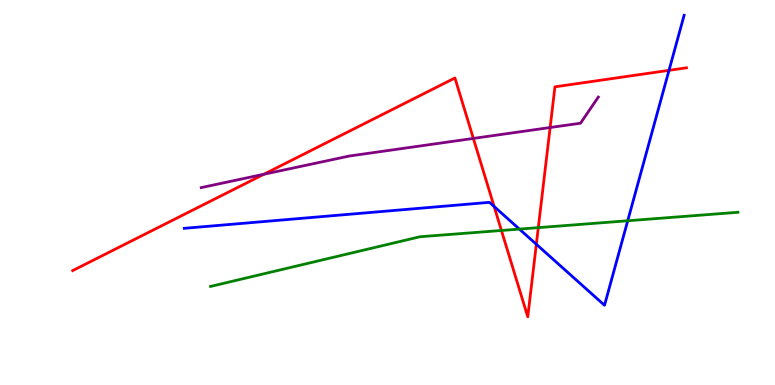[{'lines': ['blue', 'red'], 'intersections': [{'x': 6.38, 'y': 4.64}, {'x': 6.92, 'y': 3.66}, {'x': 8.63, 'y': 8.17}]}, {'lines': ['green', 'red'], 'intersections': [{'x': 6.47, 'y': 4.01}, {'x': 6.95, 'y': 4.09}]}, {'lines': ['purple', 'red'], 'intersections': [{'x': 3.4, 'y': 5.47}, {'x': 6.11, 'y': 6.4}, {'x': 7.1, 'y': 6.69}]}, {'lines': ['blue', 'green'], 'intersections': [{'x': 6.7, 'y': 4.05}, {'x': 8.1, 'y': 4.27}]}, {'lines': ['blue', 'purple'], 'intersections': []}, {'lines': ['green', 'purple'], 'intersections': []}]